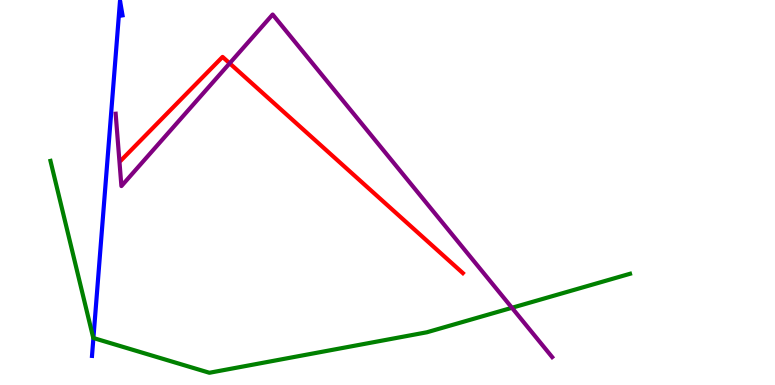[{'lines': ['blue', 'red'], 'intersections': []}, {'lines': ['green', 'red'], 'intersections': []}, {'lines': ['purple', 'red'], 'intersections': [{'x': 2.96, 'y': 8.36}]}, {'lines': ['blue', 'green'], 'intersections': [{'x': 1.21, 'y': 1.22}]}, {'lines': ['blue', 'purple'], 'intersections': []}, {'lines': ['green', 'purple'], 'intersections': [{'x': 6.61, 'y': 2.01}]}]